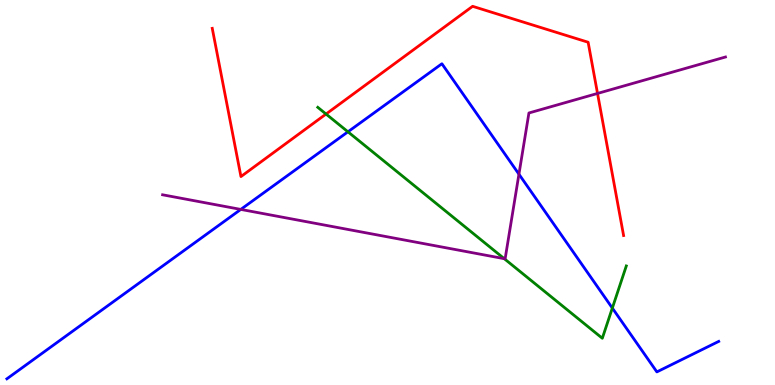[{'lines': ['blue', 'red'], 'intersections': []}, {'lines': ['green', 'red'], 'intersections': [{'x': 4.21, 'y': 7.04}]}, {'lines': ['purple', 'red'], 'intersections': [{'x': 7.71, 'y': 7.57}]}, {'lines': ['blue', 'green'], 'intersections': [{'x': 4.49, 'y': 6.58}, {'x': 7.9, 'y': 2.0}]}, {'lines': ['blue', 'purple'], 'intersections': [{'x': 3.11, 'y': 4.56}, {'x': 6.7, 'y': 5.48}]}, {'lines': ['green', 'purple'], 'intersections': [{'x': 6.51, 'y': 3.28}]}]